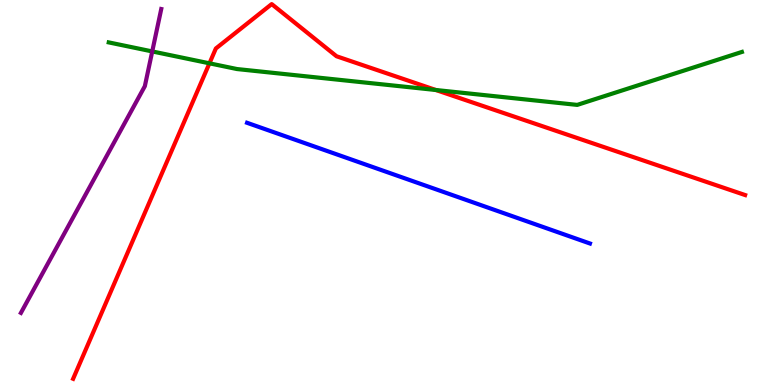[{'lines': ['blue', 'red'], 'intersections': []}, {'lines': ['green', 'red'], 'intersections': [{'x': 2.7, 'y': 8.36}, {'x': 5.62, 'y': 7.66}]}, {'lines': ['purple', 'red'], 'intersections': []}, {'lines': ['blue', 'green'], 'intersections': []}, {'lines': ['blue', 'purple'], 'intersections': []}, {'lines': ['green', 'purple'], 'intersections': [{'x': 1.96, 'y': 8.66}]}]